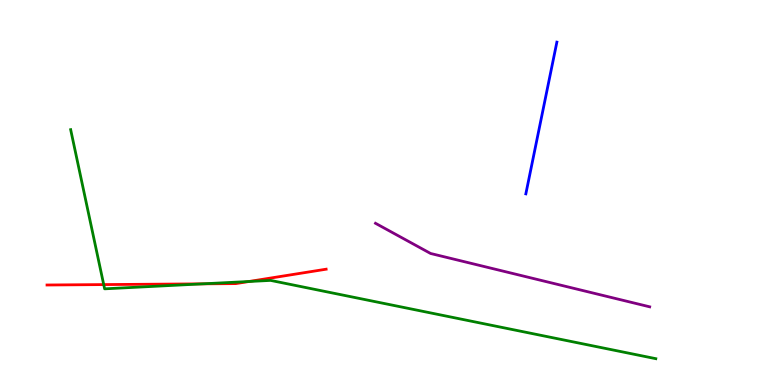[{'lines': ['blue', 'red'], 'intersections': []}, {'lines': ['green', 'red'], 'intersections': [{'x': 1.34, 'y': 2.61}, {'x': 2.62, 'y': 2.63}, {'x': 3.21, 'y': 2.69}]}, {'lines': ['purple', 'red'], 'intersections': []}, {'lines': ['blue', 'green'], 'intersections': []}, {'lines': ['blue', 'purple'], 'intersections': []}, {'lines': ['green', 'purple'], 'intersections': []}]